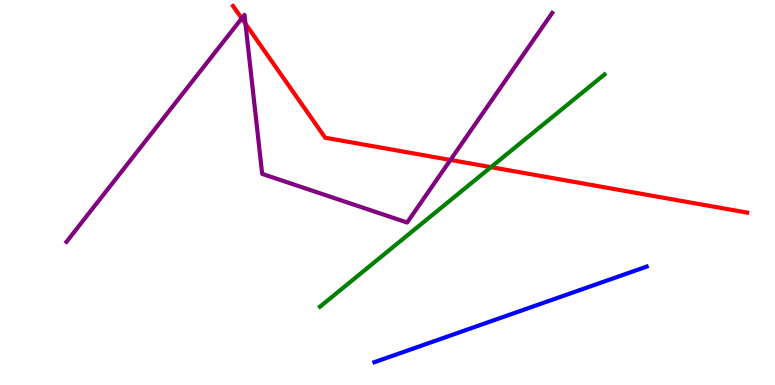[{'lines': ['blue', 'red'], 'intersections': []}, {'lines': ['green', 'red'], 'intersections': [{'x': 6.33, 'y': 5.66}]}, {'lines': ['purple', 'red'], 'intersections': [{'x': 3.12, 'y': 9.52}, {'x': 3.17, 'y': 9.38}, {'x': 5.81, 'y': 5.85}]}, {'lines': ['blue', 'green'], 'intersections': []}, {'lines': ['blue', 'purple'], 'intersections': []}, {'lines': ['green', 'purple'], 'intersections': []}]